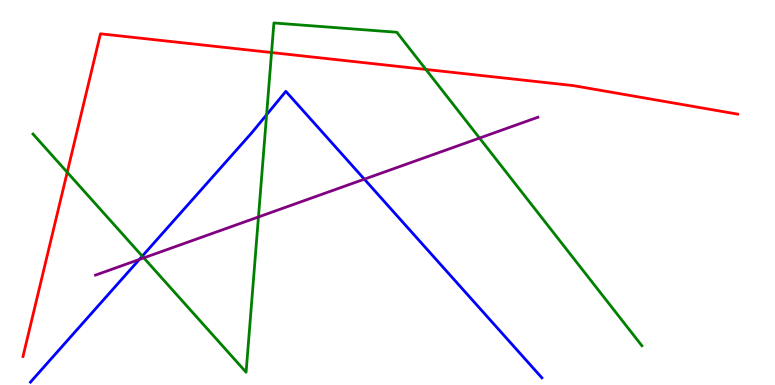[{'lines': ['blue', 'red'], 'intersections': []}, {'lines': ['green', 'red'], 'intersections': [{'x': 0.867, 'y': 5.53}, {'x': 3.5, 'y': 8.64}, {'x': 5.5, 'y': 8.2}]}, {'lines': ['purple', 'red'], 'intersections': []}, {'lines': ['blue', 'green'], 'intersections': [{'x': 1.84, 'y': 3.35}, {'x': 3.44, 'y': 7.02}]}, {'lines': ['blue', 'purple'], 'intersections': [{'x': 1.8, 'y': 3.26}, {'x': 4.7, 'y': 5.35}]}, {'lines': ['green', 'purple'], 'intersections': [{'x': 1.86, 'y': 3.3}, {'x': 3.33, 'y': 4.36}, {'x': 6.19, 'y': 6.41}]}]